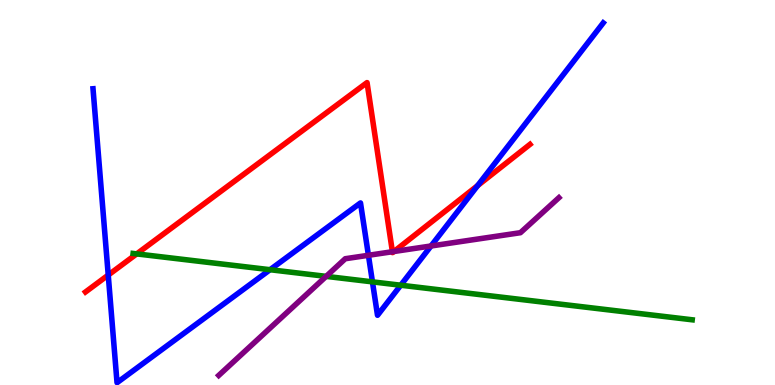[{'lines': ['blue', 'red'], 'intersections': [{'x': 1.4, 'y': 2.86}, {'x': 6.16, 'y': 5.18}]}, {'lines': ['green', 'red'], 'intersections': [{'x': 1.76, 'y': 3.41}]}, {'lines': ['purple', 'red'], 'intersections': [{'x': 5.06, 'y': 3.46}, {'x': 5.08, 'y': 3.47}]}, {'lines': ['blue', 'green'], 'intersections': [{'x': 3.48, 'y': 2.99}, {'x': 4.81, 'y': 2.68}, {'x': 5.17, 'y': 2.59}]}, {'lines': ['blue', 'purple'], 'intersections': [{'x': 4.75, 'y': 3.37}, {'x': 5.56, 'y': 3.61}]}, {'lines': ['green', 'purple'], 'intersections': [{'x': 4.21, 'y': 2.82}]}]